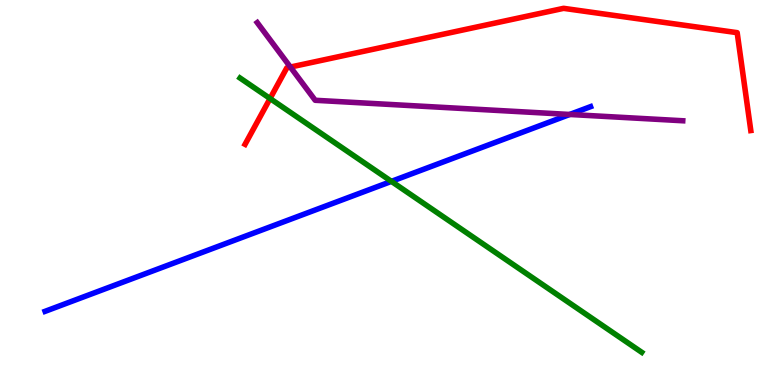[{'lines': ['blue', 'red'], 'intersections': []}, {'lines': ['green', 'red'], 'intersections': [{'x': 3.48, 'y': 7.44}]}, {'lines': ['purple', 'red'], 'intersections': [{'x': 3.75, 'y': 8.26}]}, {'lines': ['blue', 'green'], 'intersections': [{'x': 5.05, 'y': 5.29}]}, {'lines': ['blue', 'purple'], 'intersections': [{'x': 7.35, 'y': 7.03}]}, {'lines': ['green', 'purple'], 'intersections': []}]